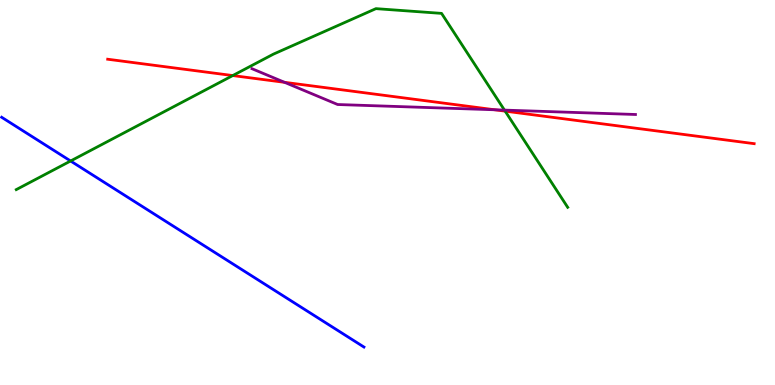[{'lines': ['blue', 'red'], 'intersections': []}, {'lines': ['green', 'red'], 'intersections': [{'x': 3.0, 'y': 8.04}, {'x': 6.52, 'y': 7.11}]}, {'lines': ['purple', 'red'], 'intersections': [{'x': 3.67, 'y': 7.86}, {'x': 6.38, 'y': 7.15}]}, {'lines': ['blue', 'green'], 'intersections': [{'x': 0.911, 'y': 5.82}]}, {'lines': ['blue', 'purple'], 'intersections': []}, {'lines': ['green', 'purple'], 'intersections': [{'x': 6.51, 'y': 7.14}]}]